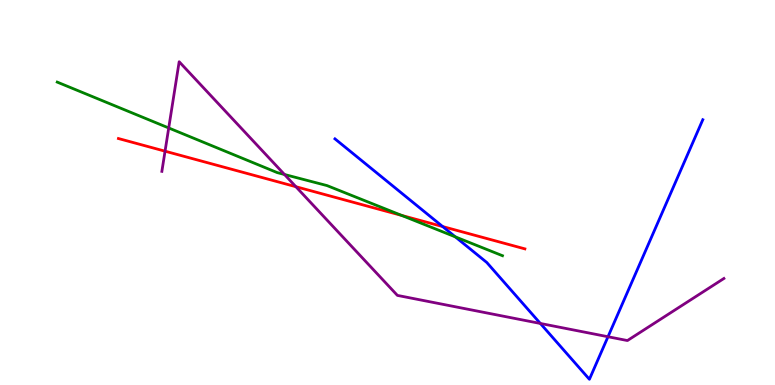[{'lines': ['blue', 'red'], 'intersections': [{'x': 5.71, 'y': 4.12}]}, {'lines': ['green', 'red'], 'intersections': [{'x': 5.18, 'y': 4.4}]}, {'lines': ['purple', 'red'], 'intersections': [{'x': 2.13, 'y': 6.07}, {'x': 3.82, 'y': 5.15}]}, {'lines': ['blue', 'green'], 'intersections': [{'x': 5.88, 'y': 3.85}]}, {'lines': ['blue', 'purple'], 'intersections': [{'x': 6.97, 'y': 1.6}, {'x': 7.85, 'y': 1.25}]}, {'lines': ['green', 'purple'], 'intersections': [{'x': 2.18, 'y': 6.68}, {'x': 3.67, 'y': 5.47}]}]